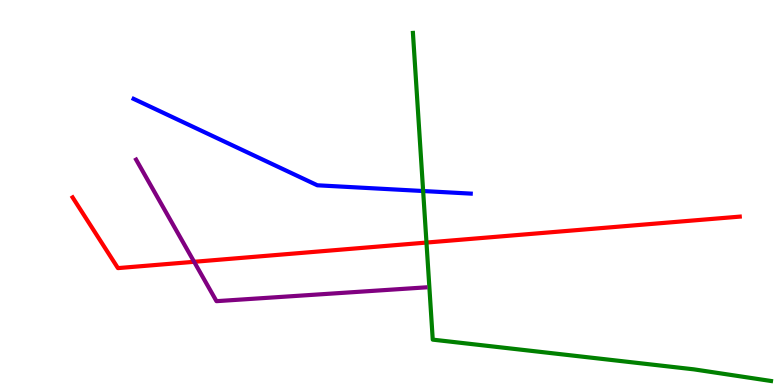[{'lines': ['blue', 'red'], 'intersections': []}, {'lines': ['green', 'red'], 'intersections': [{'x': 5.5, 'y': 3.7}]}, {'lines': ['purple', 'red'], 'intersections': [{'x': 2.5, 'y': 3.2}]}, {'lines': ['blue', 'green'], 'intersections': [{'x': 5.46, 'y': 5.04}]}, {'lines': ['blue', 'purple'], 'intersections': []}, {'lines': ['green', 'purple'], 'intersections': []}]